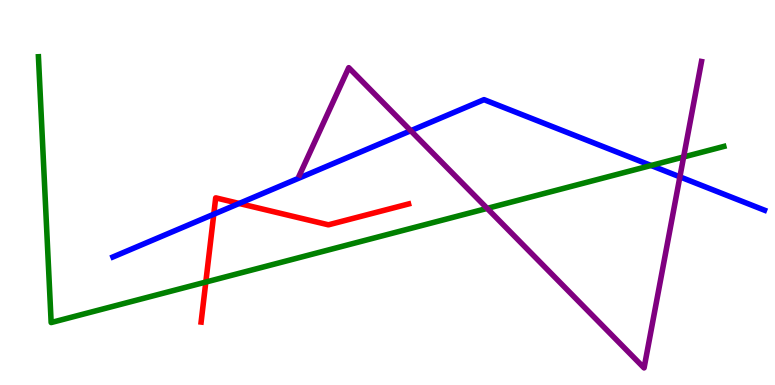[{'lines': ['blue', 'red'], 'intersections': [{'x': 2.76, 'y': 4.44}, {'x': 3.09, 'y': 4.72}]}, {'lines': ['green', 'red'], 'intersections': [{'x': 2.66, 'y': 2.67}]}, {'lines': ['purple', 'red'], 'intersections': []}, {'lines': ['blue', 'green'], 'intersections': [{'x': 8.4, 'y': 5.7}]}, {'lines': ['blue', 'purple'], 'intersections': [{'x': 5.3, 'y': 6.6}, {'x': 8.77, 'y': 5.41}]}, {'lines': ['green', 'purple'], 'intersections': [{'x': 6.29, 'y': 4.59}, {'x': 8.82, 'y': 5.92}]}]